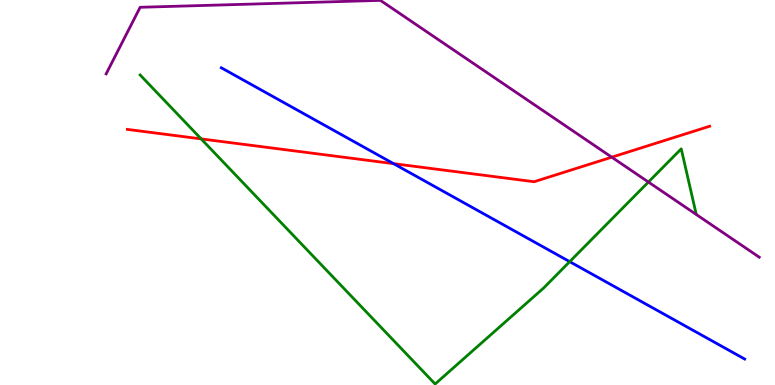[{'lines': ['blue', 'red'], 'intersections': [{'x': 5.08, 'y': 5.75}]}, {'lines': ['green', 'red'], 'intersections': [{'x': 2.6, 'y': 6.39}]}, {'lines': ['purple', 'red'], 'intersections': [{'x': 7.89, 'y': 5.92}]}, {'lines': ['blue', 'green'], 'intersections': [{'x': 7.35, 'y': 3.2}]}, {'lines': ['blue', 'purple'], 'intersections': []}, {'lines': ['green', 'purple'], 'intersections': [{'x': 8.37, 'y': 5.27}]}]